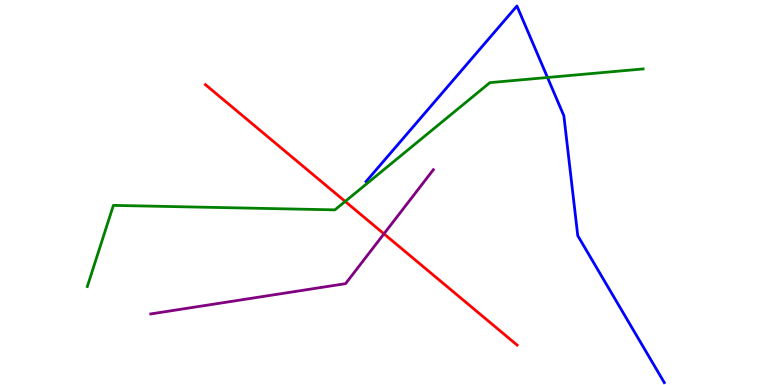[{'lines': ['blue', 'red'], 'intersections': []}, {'lines': ['green', 'red'], 'intersections': [{'x': 4.45, 'y': 4.77}]}, {'lines': ['purple', 'red'], 'intersections': [{'x': 4.95, 'y': 3.93}]}, {'lines': ['blue', 'green'], 'intersections': [{'x': 7.06, 'y': 7.99}]}, {'lines': ['blue', 'purple'], 'intersections': []}, {'lines': ['green', 'purple'], 'intersections': []}]